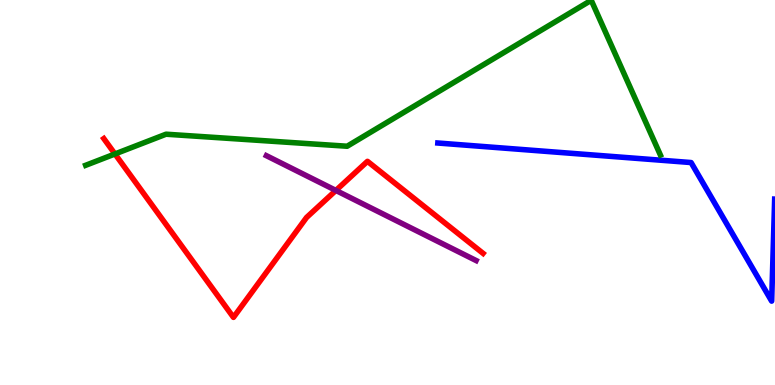[{'lines': ['blue', 'red'], 'intersections': []}, {'lines': ['green', 'red'], 'intersections': [{'x': 1.48, 'y': 6.0}]}, {'lines': ['purple', 'red'], 'intersections': [{'x': 4.33, 'y': 5.05}]}, {'lines': ['blue', 'green'], 'intersections': []}, {'lines': ['blue', 'purple'], 'intersections': []}, {'lines': ['green', 'purple'], 'intersections': []}]